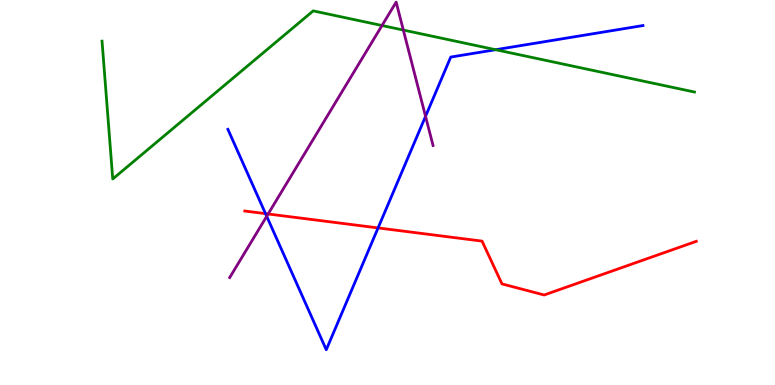[{'lines': ['blue', 'red'], 'intersections': [{'x': 3.43, 'y': 4.45}, {'x': 4.88, 'y': 4.08}]}, {'lines': ['green', 'red'], 'intersections': []}, {'lines': ['purple', 'red'], 'intersections': [{'x': 3.46, 'y': 4.44}]}, {'lines': ['blue', 'green'], 'intersections': [{'x': 6.4, 'y': 8.71}]}, {'lines': ['blue', 'purple'], 'intersections': [{'x': 3.44, 'y': 4.38}, {'x': 5.49, 'y': 6.98}]}, {'lines': ['green', 'purple'], 'intersections': [{'x': 4.93, 'y': 9.34}, {'x': 5.2, 'y': 9.22}]}]